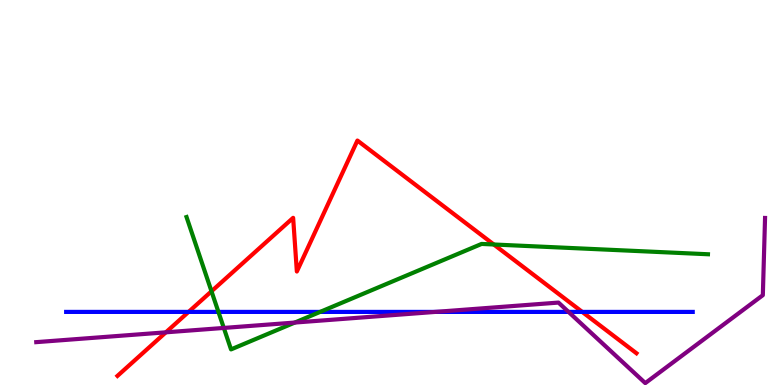[{'lines': ['blue', 'red'], 'intersections': [{'x': 2.43, 'y': 1.9}, {'x': 7.51, 'y': 1.9}]}, {'lines': ['green', 'red'], 'intersections': [{'x': 2.73, 'y': 2.43}, {'x': 6.37, 'y': 3.65}]}, {'lines': ['purple', 'red'], 'intersections': [{'x': 2.14, 'y': 1.37}]}, {'lines': ['blue', 'green'], 'intersections': [{'x': 2.82, 'y': 1.9}, {'x': 4.13, 'y': 1.9}]}, {'lines': ['blue', 'purple'], 'intersections': [{'x': 5.62, 'y': 1.9}, {'x': 7.34, 'y': 1.9}]}, {'lines': ['green', 'purple'], 'intersections': [{'x': 2.89, 'y': 1.48}, {'x': 3.8, 'y': 1.62}]}]